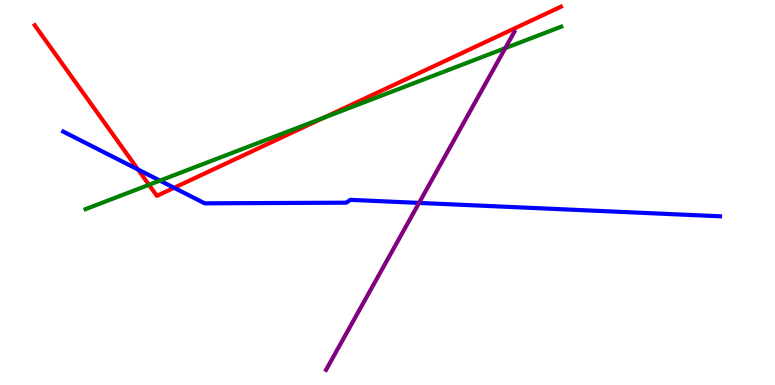[{'lines': ['blue', 'red'], 'intersections': [{'x': 1.78, 'y': 5.6}, {'x': 2.25, 'y': 5.12}]}, {'lines': ['green', 'red'], 'intersections': [{'x': 1.92, 'y': 5.2}, {'x': 4.17, 'y': 6.94}]}, {'lines': ['purple', 'red'], 'intersections': []}, {'lines': ['blue', 'green'], 'intersections': [{'x': 2.06, 'y': 5.31}]}, {'lines': ['blue', 'purple'], 'intersections': [{'x': 5.41, 'y': 4.73}]}, {'lines': ['green', 'purple'], 'intersections': [{'x': 6.52, 'y': 8.75}]}]